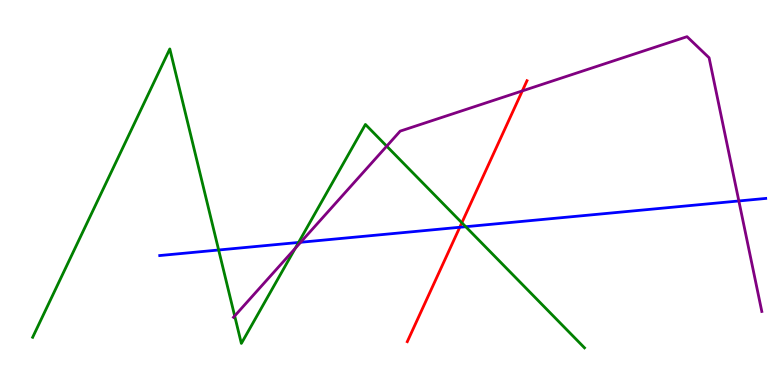[{'lines': ['blue', 'red'], 'intersections': [{'x': 5.93, 'y': 4.1}]}, {'lines': ['green', 'red'], 'intersections': [{'x': 5.96, 'y': 4.21}]}, {'lines': ['purple', 'red'], 'intersections': [{'x': 6.74, 'y': 7.64}]}, {'lines': ['blue', 'green'], 'intersections': [{'x': 2.82, 'y': 3.51}, {'x': 3.85, 'y': 3.7}, {'x': 6.01, 'y': 4.11}]}, {'lines': ['blue', 'purple'], 'intersections': [{'x': 3.88, 'y': 3.71}, {'x': 9.53, 'y': 4.78}]}, {'lines': ['green', 'purple'], 'intersections': [{'x': 3.03, 'y': 1.79}, {'x': 3.81, 'y': 3.55}, {'x': 4.99, 'y': 6.2}]}]